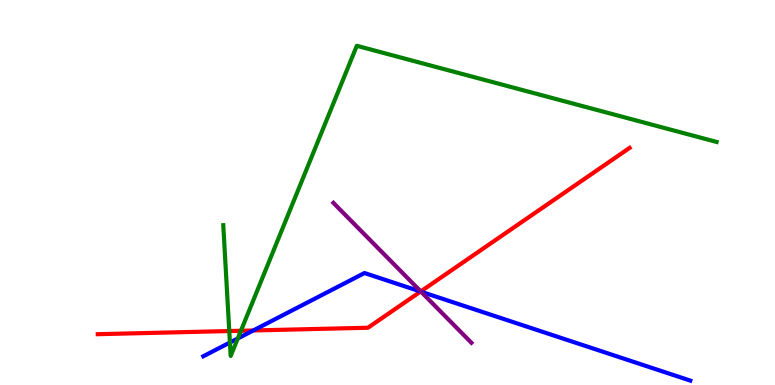[{'lines': ['blue', 'red'], 'intersections': [{'x': 3.27, 'y': 1.42}, {'x': 5.43, 'y': 2.43}]}, {'lines': ['green', 'red'], 'intersections': [{'x': 2.96, 'y': 1.4}, {'x': 3.11, 'y': 1.41}]}, {'lines': ['purple', 'red'], 'intersections': [{'x': 5.43, 'y': 2.43}]}, {'lines': ['blue', 'green'], 'intersections': [{'x': 2.97, 'y': 1.1}, {'x': 3.07, 'y': 1.21}]}, {'lines': ['blue', 'purple'], 'intersections': [{'x': 5.43, 'y': 2.42}]}, {'lines': ['green', 'purple'], 'intersections': []}]